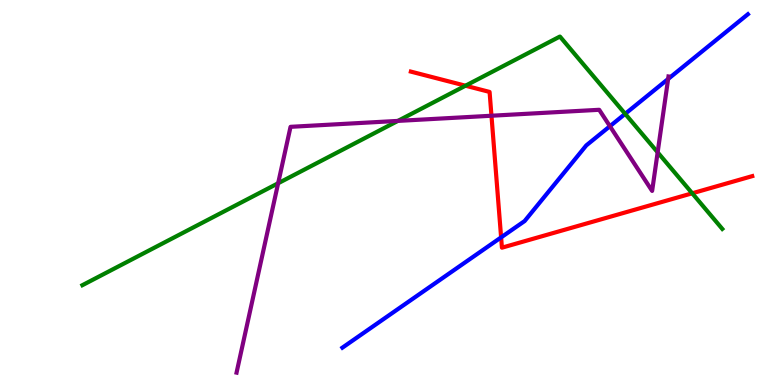[{'lines': ['blue', 'red'], 'intersections': [{'x': 6.47, 'y': 3.83}]}, {'lines': ['green', 'red'], 'intersections': [{'x': 6.01, 'y': 7.77}, {'x': 8.93, 'y': 4.98}]}, {'lines': ['purple', 'red'], 'intersections': [{'x': 6.34, 'y': 6.99}]}, {'lines': ['blue', 'green'], 'intersections': [{'x': 8.07, 'y': 7.04}]}, {'lines': ['blue', 'purple'], 'intersections': [{'x': 7.87, 'y': 6.72}, {'x': 8.62, 'y': 7.95}]}, {'lines': ['green', 'purple'], 'intersections': [{'x': 3.59, 'y': 5.24}, {'x': 5.13, 'y': 6.86}, {'x': 8.49, 'y': 6.04}]}]